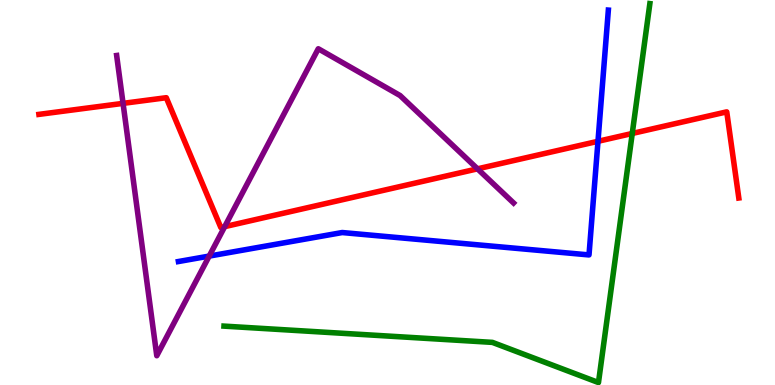[{'lines': ['blue', 'red'], 'intersections': [{'x': 7.72, 'y': 6.33}]}, {'lines': ['green', 'red'], 'intersections': [{'x': 8.16, 'y': 6.53}]}, {'lines': ['purple', 'red'], 'intersections': [{'x': 1.59, 'y': 7.32}, {'x': 2.9, 'y': 4.11}, {'x': 6.16, 'y': 5.61}]}, {'lines': ['blue', 'green'], 'intersections': []}, {'lines': ['blue', 'purple'], 'intersections': [{'x': 2.7, 'y': 3.35}]}, {'lines': ['green', 'purple'], 'intersections': []}]